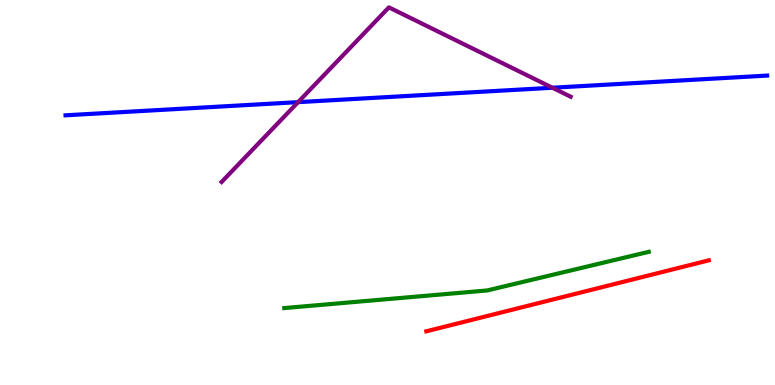[{'lines': ['blue', 'red'], 'intersections': []}, {'lines': ['green', 'red'], 'intersections': []}, {'lines': ['purple', 'red'], 'intersections': []}, {'lines': ['blue', 'green'], 'intersections': []}, {'lines': ['blue', 'purple'], 'intersections': [{'x': 3.85, 'y': 7.35}, {'x': 7.13, 'y': 7.72}]}, {'lines': ['green', 'purple'], 'intersections': []}]